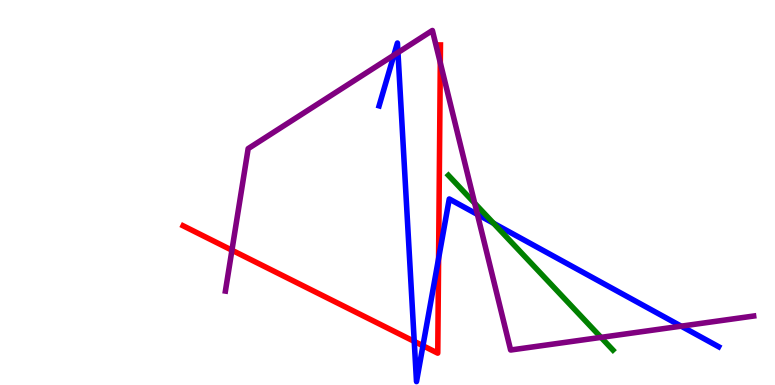[{'lines': ['blue', 'red'], 'intersections': [{'x': 5.34, 'y': 1.13}, {'x': 5.46, 'y': 1.02}, {'x': 5.66, 'y': 3.29}]}, {'lines': ['green', 'red'], 'intersections': []}, {'lines': ['purple', 'red'], 'intersections': [{'x': 2.99, 'y': 3.5}, {'x': 5.68, 'y': 8.37}]}, {'lines': ['blue', 'green'], 'intersections': [{'x': 6.37, 'y': 4.2}]}, {'lines': ['blue', 'purple'], 'intersections': [{'x': 5.08, 'y': 8.57}, {'x': 5.14, 'y': 8.63}, {'x': 6.16, 'y': 4.43}, {'x': 8.79, 'y': 1.53}]}, {'lines': ['green', 'purple'], 'intersections': [{'x': 6.13, 'y': 4.72}, {'x': 7.75, 'y': 1.24}]}]